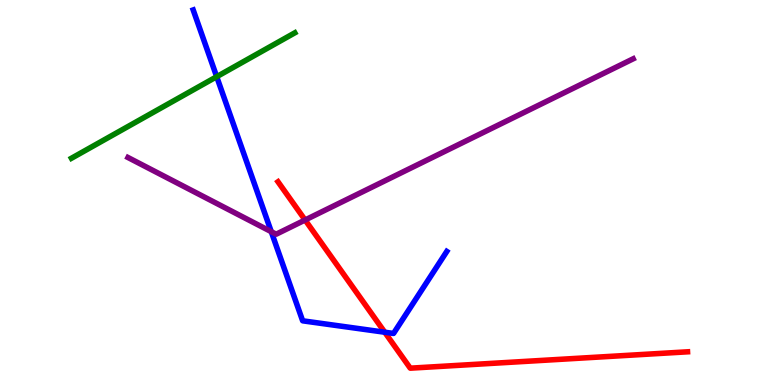[{'lines': ['blue', 'red'], 'intersections': [{'x': 4.96, 'y': 1.37}]}, {'lines': ['green', 'red'], 'intersections': []}, {'lines': ['purple', 'red'], 'intersections': [{'x': 3.94, 'y': 4.29}]}, {'lines': ['blue', 'green'], 'intersections': [{'x': 2.8, 'y': 8.01}]}, {'lines': ['blue', 'purple'], 'intersections': [{'x': 3.5, 'y': 3.98}]}, {'lines': ['green', 'purple'], 'intersections': []}]